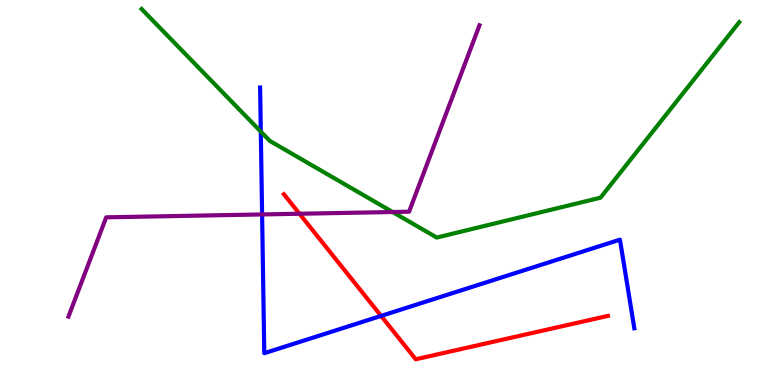[{'lines': ['blue', 'red'], 'intersections': [{'x': 4.92, 'y': 1.79}]}, {'lines': ['green', 'red'], 'intersections': []}, {'lines': ['purple', 'red'], 'intersections': [{'x': 3.86, 'y': 4.45}]}, {'lines': ['blue', 'green'], 'intersections': [{'x': 3.37, 'y': 6.58}]}, {'lines': ['blue', 'purple'], 'intersections': [{'x': 3.38, 'y': 4.43}]}, {'lines': ['green', 'purple'], 'intersections': [{'x': 5.07, 'y': 4.49}]}]